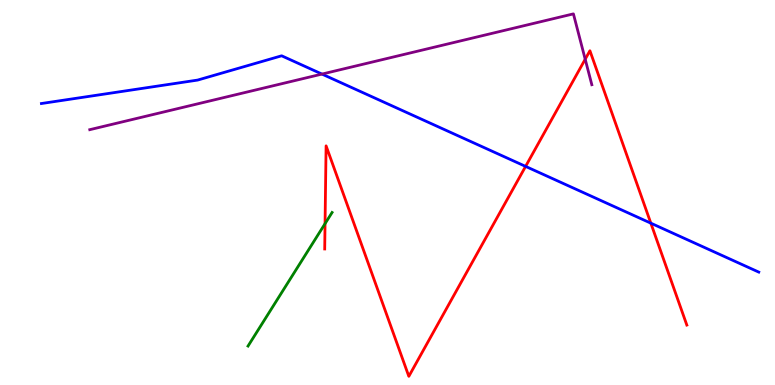[{'lines': ['blue', 'red'], 'intersections': [{'x': 6.78, 'y': 5.68}, {'x': 8.4, 'y': 4.2}]}, {'lines': ['green', 'red'], 'intersections': [{'x': 4.19, 'y': 4.19}]}, {'lines': ['purple', 'red'], 'intersections': [{'x': 7.55, 'y': 8.46}]}, {'lines': ['blue', 'green'], 'intersections': []}, {'lines': ['blue', 'purple'], 'intersections': [{'x': 4.15, 'y': 8.08}]}, {'lines': ['green', 'purple'], 'intersections': []}]